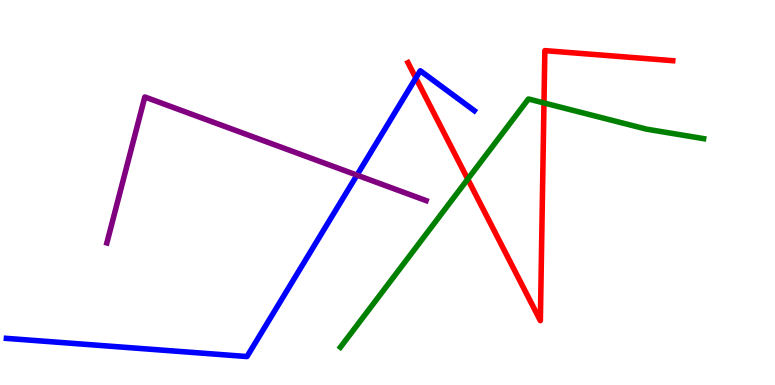[{'lines': ['blue', 'red'], 'intersections': [{'x': 5.37, 'y': 7.97}]}, {'lines': ['green', 'red'], 'intersections': [{'x': 6.04, 'y': 5.35}, {'x': 7.02, 'y': 7.33}]}, {'lines': ['purple', 'red'], 'intersections': []}, {'lines': ['blue', 'green'], 'intersections': []}, {'lines': ['blue', 'purple'], 'intersections': [{'x': 4.61, 'y': 5.45}]}, {'lines': ['green', 'purple'], 'intersections': []}]